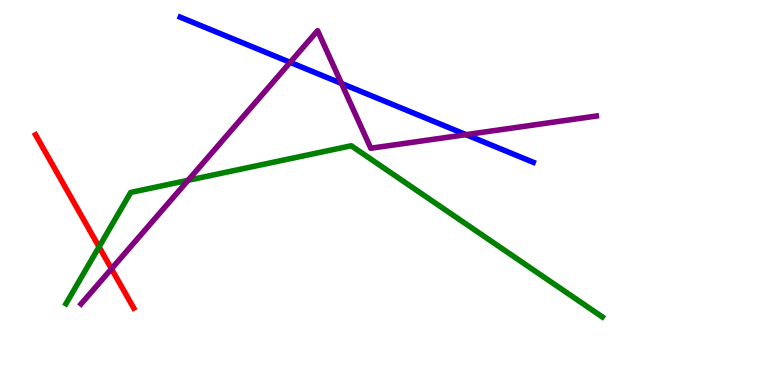[{'lines': ['blue', 'red'], 'intersections': []}, {'lines': ['green', 'red'], 'intersections': [{'x': 1.28, 'y': 3.59}]}, {'lines': ['purple', 'red'], 'intersections': [{'x': 1.44, 'y': 3.02}]}, {'lines': ['blue', 'green'], 'intersections': []}, {'lines': ['blue', 'purple'], 'intersections': [{'x': 3.74, 'y': 8.38}, {'x': 4.41, 'y': 7.83}, {'x': 6.01, 'y': 6.5}]}, {'lines': ['green', 'purple'], 'intersections': [{'x': 2.43, 'y': 5.32}]}]